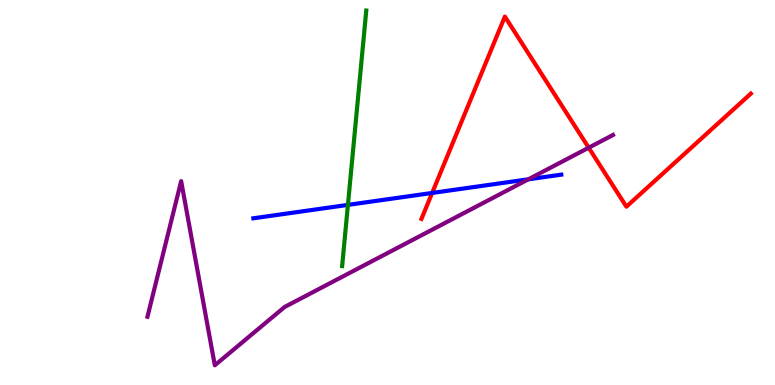[{'lines': ['blue', 'red'], 'intersections': [{'x': 5.58, 'y': 4.99}]}, {'lines': ['green', 'red'], 'intersections': []}, {'lines': ['purple', 'red'], 'intersections': [{'x': 7.6, 'y': 6.16}]}, {'lines': ['blue', 'green'], 'intersections': [{'x': 4.49, 'y': 4.68}]}, {'lines': ['blue', 'purple'], 'intersections': [{'x': 6.82, 'y': 5.34}]}, {'lines': ['green', 'purple'], 'intersections': []}]